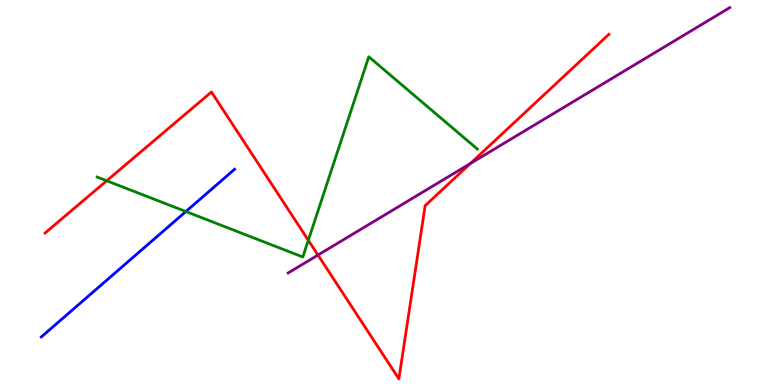[{'lines': ['blue', 'red'], 'intersections': []}, {'lines': ['green', 'red'], 'intersections': [{'x': 1.38, 'y': 5.3}, {'x': 3.98, 'y': 3.76}]}, {'lines': ['purple', 'red'], 'intersections': [{'x': 4.1, 'y': 3.38}, {'x': 6.07, 'y': 5.75}]}, {'lines': ['blue', 'green'], 'intersections': [{'x': 2.4, 'y': 4.51}]}, {'lines': ['blue', 'purple'], 'intersections': []}, {'lines': ['green', 'purple'], 'intersections': []}]